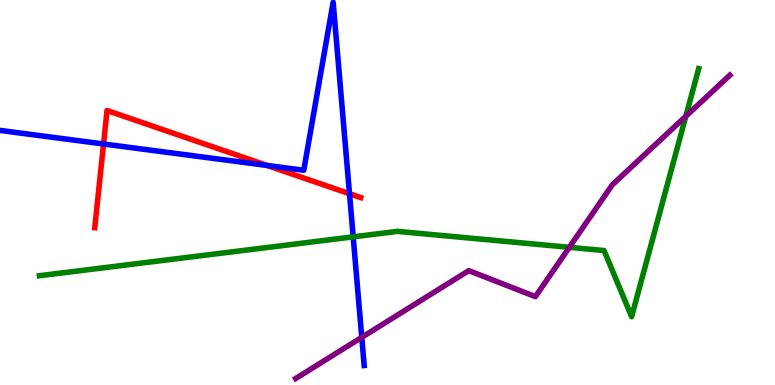[{'lines': ['blue', 'red'], 'intersections': [{'x': 1.34, 'y': 6.26}, {'x': 3.45, 'y': 5.7}, {'x': 4.51, 'y': 4.97}]}, {'lines': ['green', 'red'], 'intersections': []}, {'lines': ['purple', 'red'], 'intersections': []}, {'lines': ['blue', 'green'], 'intersections': [{'x': 4.56, 'y': 3.85}]}, {'lines': ['blue', 'purple'], 'intersections': [{'x': 4.67, 'y': 1.24}]}, {'lines': ['green', 'purple'], 'intersections': [{'x': 7.35, 'y': 3.58}, {'x': 8.85, 'y': 6.98}]}]